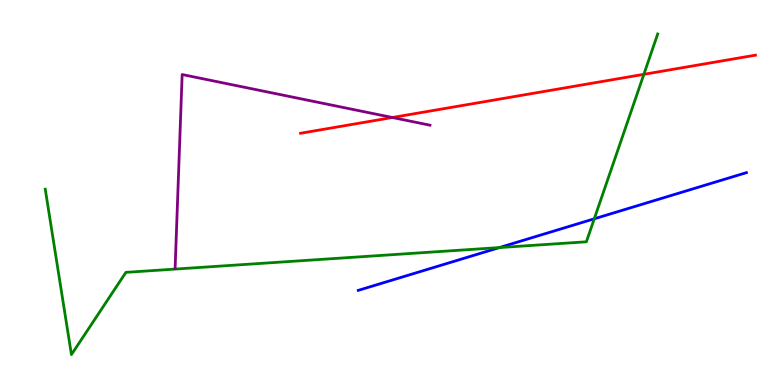[{'lines': ['blue', 'red'], 'intersections': []}, {'lines': ['green', 'red'], 'intersections': [{'x': 8.31, 'y': 8.07}]}, {'lines': ['purple', 'red'], 'intersections': [{'x': 5.06, 'y': 6.95}]}, {'lines': ['blue', 'green'], 'intersections': [{'x': 6.44, 'y': 3.57}, {'x': 7.67, 'y': 4.32}]}, {'lines': ['blue', 'purple'], 'intersections': []}, {'lines': ['green', 'purple'], 'intersections': []}]